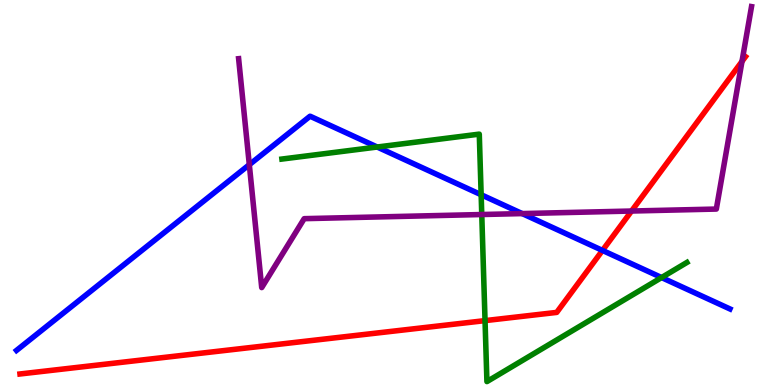[{'lines': ['blue', 'red'], 'intersections': [{'x': 7.77, 'y': 3.5}]}, {'lines': ['green', 'red'], 'intersections': [{'x': 6.26, 'y': 1.67}]}, {'lines': ['purple', 'red'], 'intersections': [{'x': 8.15, 'y': 4.52}, {'x': 9.57, 'y': 8.41}]}, {'lines': ['blue', 'green'], 'intersections': [{'x': 4.87, 'y': 6.18}, {'x': 6.21, 'y': 4.94}, {'x': 8.54, 'y': 2.79}]}, {'lines': ['blue', 'purple'], 'intersections': [{'x': 3.22, 'y': 5.72}, {'x': 6.74, 'y': 4.45}]}, {'lines': ['green', 'purple'], 'intersections': [{'x': 6.22, 'y': 4.43}]}]